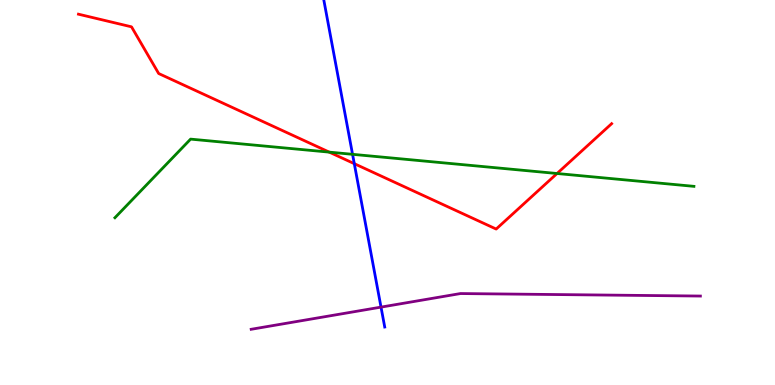[{'lines': ['blue', 'red'], 'intersections': [{'x': 4.57, 'y': 5.75}]}, {'lines': ['green', 'red'], 'intersections': [{'x': 4.25, 'y': 6.05}, {'x': 7.19, 'y': 5.49}]}, {'lines': ['purple', 'red'], 'intersections': []}, {'lines': ['blue', 'green'], 'intersections': [{'x': 4.55, 'y': 5.99}]}, {'lines': ['blue', 'purple'], 'intersections': [{'x': 4.92, 'y': 2.02}]}, {'lines': ['green', 'purple'], 'intersections': []}]